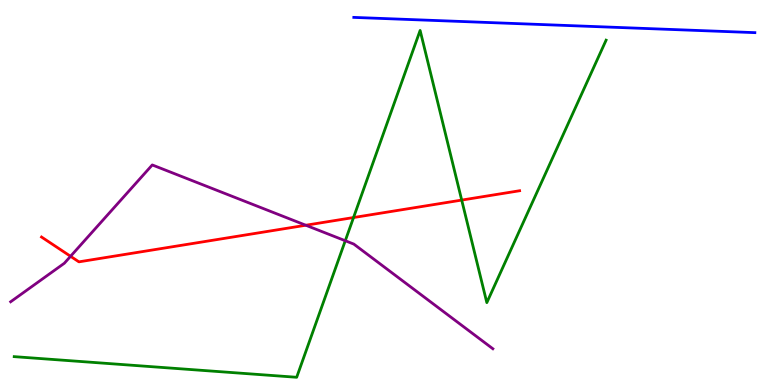[{'lines': ['blue', 'red'], 'intersections': []}, {'lines': ['green', 'red'], 'intersections': [{'x': 4.56, 'y': 4.35}, {'x': 5.96, 'y': 4.8}]}, {'lines': ['purple', 'red'], 'intersections': [{'x': 0.91, 'y': 3.34}, {'x': 3.95, 'y': 4.15}]}, {'lines': ['blue', 'green'], 'intersections': []}, {'lines': ['blue', 'purple'], 'intersections': []}, {'lines': ['green', 'purple'], 'intersections': [{'x': 4.46, 'y': 3.75}]}]